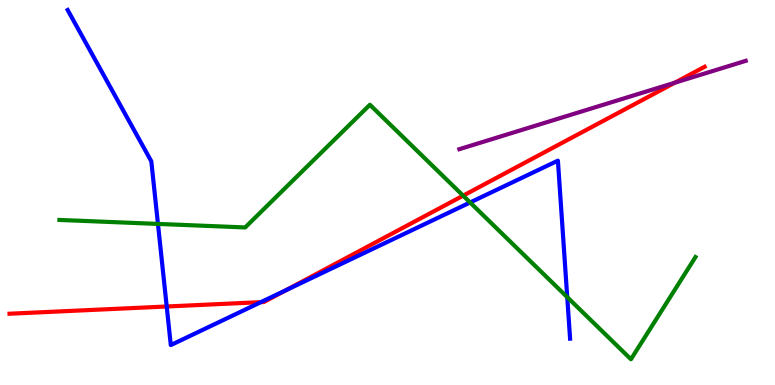[{'lines': ['blue', 'red'], 'intersections': [{'x': 2.15, 'y': 2.04}, {'x': 3.37, 'y': 2.15}, {'x': 3.69, 'y': 2.46}]}, {'lines': ['green', 'red'], 'intersections': [{'x': 5.98, 'y': 4.92}]}, {'lines': ['purple', 'red'], 'intersections': [{'x': 8.71, 'y': 7.85}]}, {'lines': ['blue', 'green'], 'intersections': [{'x': 2.04, 'y': 4.18}, {'x': 6.07, 'y': 4.74}, {'x': 7.32, 'y': 2.28}]}, {'lines': ['blue', 'purple'], 'intersections': []}, {'lines': ['green', 'purple'], 'intersections': []}]